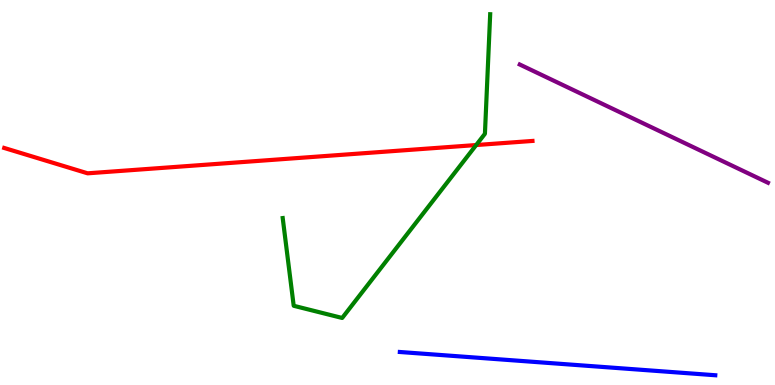[{'lines': ['blue', 'red'], 'intersections': []}, {'lines': ['green', 'red'], 'intersections': [{'x': 6.14, 'y': 6.23}]}, {'lines': ['purple', 'red'], 'intersections': []}, {'lines': ['blue', 'green'], 'intersections': []}, {'lines': ['blue', 'purple'], 'intersections': []}, {'lines': ['green', 'purple'], 'intersections': []}]